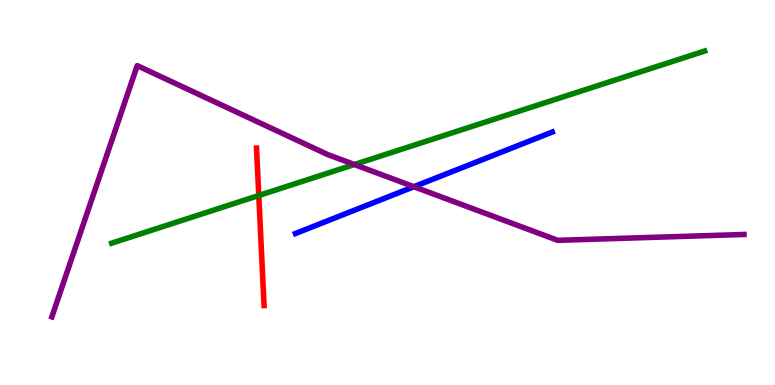[{'lines': ['blue', 'red'], 'intersections': []}, {'lines': ['green', 'red'], 'intersections': [{'x': 3.34, 'y': 4.92}]}, {'lines': ['purple', 'red'], 'intersections': []}, {'lines': ['blue', 'green'], 'intersections': []}, {'lines': ['blue', 'purple'], 'intersections': [{'x': 5.34, 'y': 5.15}]}, {'lines': ['green', 'purple'], 'intersections': [{'x': 4.57, 'y': 5.73}]}]